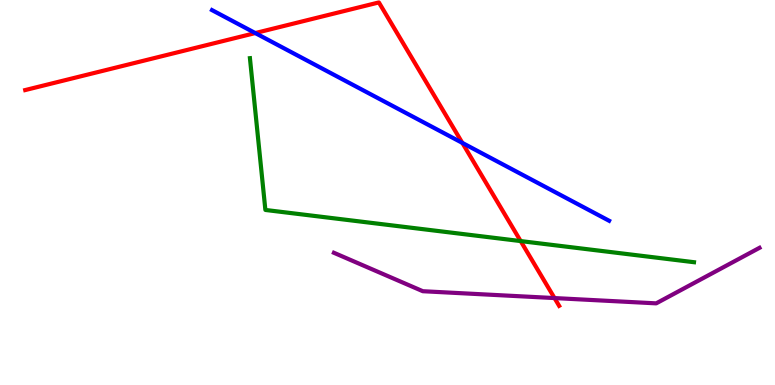[{'lines': ['blue', 'red'], 'intersections': [{'x': 3.29, 'y': 9.14}, {'x': 5.97, 'y': 6.29}]}, {'lines': ['green', 'red'], 'intersections': [{'x': 6.72, 'y': 3.74}]}, {'lines': ['purple', 'red'], 'intersections': [{'x': 7.16, 'y': 2.26}]}, {'lines': ['blue', 'green'], 'intersections': []}, {'lines': ['blue', 'purple'], 'intersections': []}, {'lines': ['green', 'purple'], 'intersections': []}]